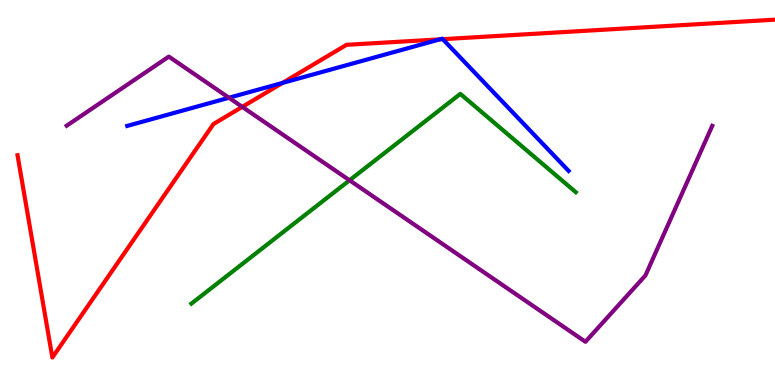[{'lines': ['blue', 'red'], 'intersections': [{'x': 3.65, 'y': 7.85}, {'x': 5.68, 'y': 8.98}, {'x': 5.71, 'y': 8.98}]}, {'lines': ['green', 'red'], 'intersections': []}, {'lines': ['purple', 'red'], 'intersections': [{'x': 3.13, 'y': 7.22}]}, {'lines': ['blue', 'green'], 'intersections': []}, {'lines': ['blue', 'purple'], 'intersections': [{'x': 2.95, 'y': 7.46}]}, {'lines': ['green', 'purple'], 'intersections': [{'x': 4.51, 'y': 5.32}]}]